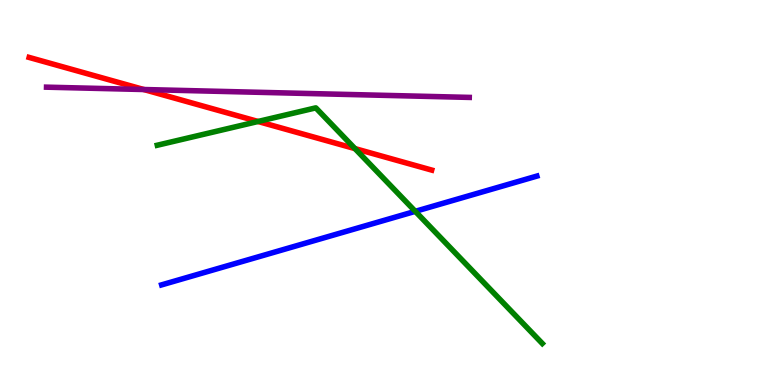[{'lines': ['blue', 'red'], 'intersections': []}, {'lines': ['green', 'red'], 'intersections': [{'x': 3.33, 'y': 6.84}, {'x': 4.58, 'y': 6.14}]}, {'lines': ['purple', 'red'], 'intersections': [{'x': 1.86, 'y': 7.67}]}, {'lines': ['blue', 'green'], 'intersections': [{'x': 5.36, 'y': 4.51}]}, {'lines': ['blue', 'purple'], 'intersections': []}, {'lines': ['green', 'purple'], 'intersections': []}]